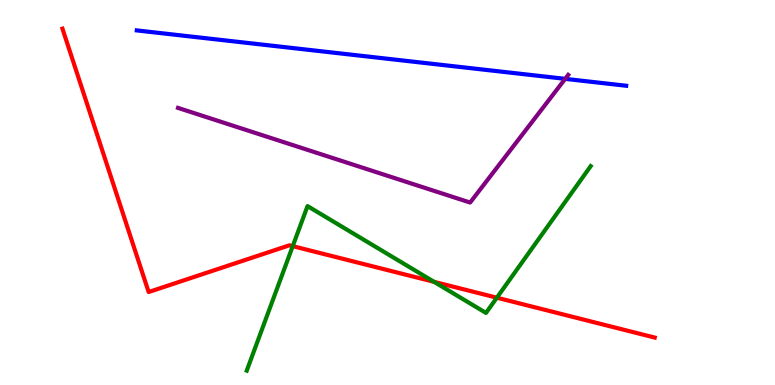[{'lines': ['blue', 'red'], 'intersections': []}, {'lines': ['green', 'red'], 'intersections': [{'x': 3.78, 'y': 3.61}, {'x': 5.6, 'y': 2.68}, {'x': 6.41, 'y': 2.27}]}, {'lines': ['purple', 'red'], 'intersections': []}, {'lines': ['blue', 'green'], 'intersections': []}, {'lines': ['blue', 'purple'], 'intersections': [{'x': 7.29, 'y': 7.95}]}, {'lines': ['green', 'purple'], 'intersections': []}]